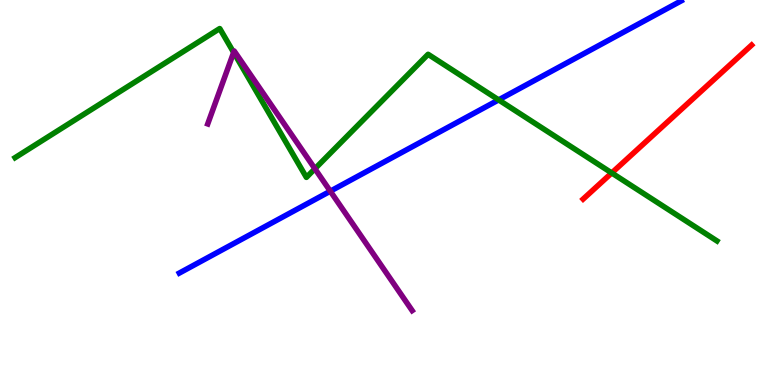[{'lines': ['blue', 'red'], 'intersections': []}, {'lines': ['green', 'red'], 'intersections': [{'x': 7.89, 'y': 5.51}]}, {'lines': ['purple', 'red'], 'intersections': []}, {'lines': ['blue', 'green'], 'intersections': [{'x': 6.43, 'y': 7.41}]}, {'lines': ['blue', 'purple'], 'intersections': [{'x': 4.26, 'y': 5.03}]}, {'lines': ['green', 'purple'], 'intersections': [{'x': 3.01, 'y': 8.64}, {'x': 4.06, 'y': 5.62}]}]